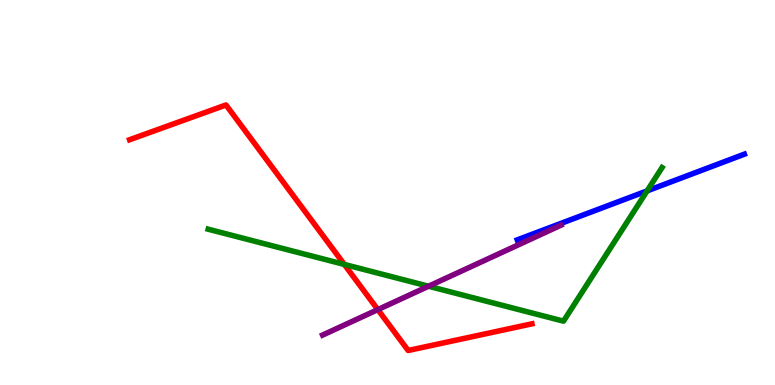[{'lines': ['blue', 'red'], 'intersections': []}, {'lines': ['green', 'red'], 'intersections': [{'x': 4.44, 'y': 3.13}]}, {'lines': ['purple', 'red'], 'intersections': [{'x': 4.88, 'y': 1.96}]}, {'lines': ['blue', 'green'], 'intersections': [{'x': 8.35, 'y': 5.04}]}, {'lines': ['blue', 'purple'], 'intersections': []}, {'lines': ['green', 'purple'], 'intersections': [{'x': 5.53, 'y': 2.57}]}]